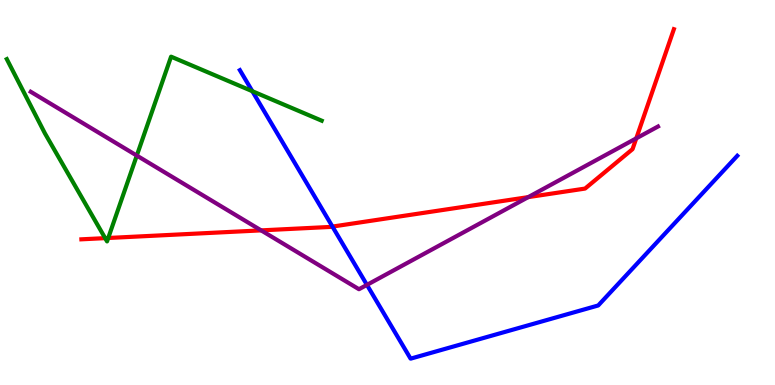[{'lines': ['blue', 'red'], 'intersections': [{'x': 4.29, 'y': 4.11}]}, {'lines': ['green', 'red'], 'intersections': [{'x': 1.36, 'y': 3.81}, {'x': 1.4, 'y': 3.82}]}, {'lines': ['purple', 'red'], 'intersections': [{'x': 3.37, 'y': 4.02}, {'x': 6.82, 'y': 4.88}, {'x': 8.21, 'y': 6.41}]}, {'lines': ['blue', 'green'], 'intersections': [{'x': 3.26, 'y': 7.63}]}, {'lines': ['blue', 'purple'], 'intersections': [{'x': 4.73, 'y': 2.6}]}, {'lines': ['green', 'purple'], 'intersections': [{'x': 1.77, 'y': 5.96}]}]